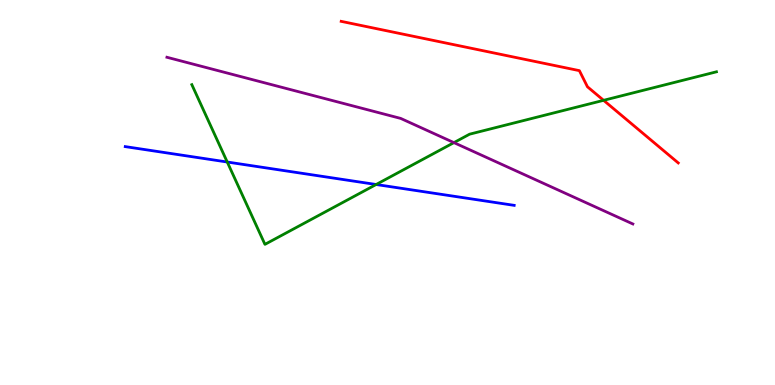[{'lines': ['blue', 'red'], 'intersections': []}, {'lines': ['green', 'red'], 'intersections': [{'x': 7.79, 'y': 7.39}]}, {'lines': ['purple', 'red'], 'intersections': []}, {'lines': ['blue', 'green'], 'intersections': [{'x': 2.93, 'y': 5.79}, {'x': 4.85, 'y': 5.21}]}, {'lines': ['blue', 'purple'], 'intersections': []}, {'lines': ['green', 'purple'], 'intersections': [{'x': 5.86, 'y': 6.3}]}]